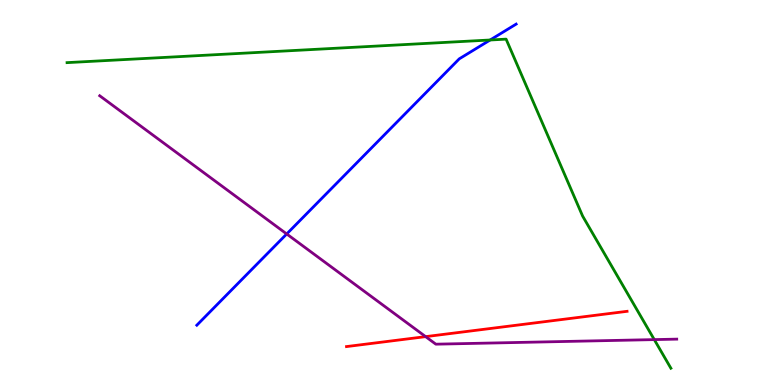[{'lines': ['blue', 'red'], 'intersections': []}, {'lines': ['green', 'red'], 'intersections': []}, {'lines': ['purple', 'red'], 'intersections': [{'x': 5.49, 'y': 1.26}]}, {'lines': ['blue', 'green'], 'intersections': [{'x': 6.32, 'y': 8.96}]}, {'lines': ['blue', 'purple'], 'intersections': [{'x': 3.7, 'y': 3.92}]}, {'lines': ['green', 'purple'], 'intersections': [{'x': 8.44, 'y': 1.18}]}]